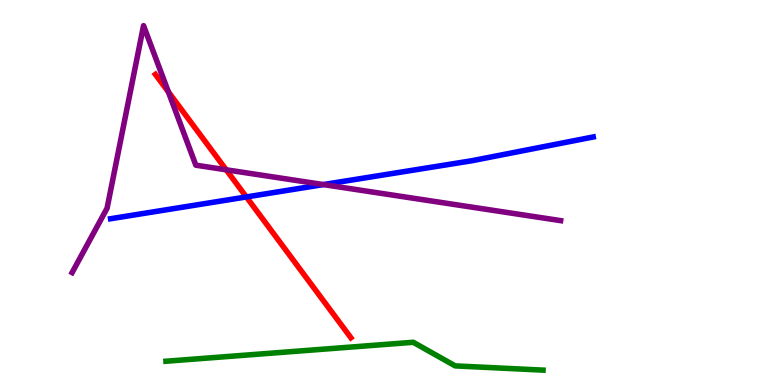[{'lines': ['blue', 'red'], 'intersections': [{'x': 3.18, 'y': 4.88}]}, {'lines': ['green', 'red'], 'intersections': []}, {'lines': ['purple', 'red'], 'intersections': [{'x': 2.17, 'y': 7.61}, {'x': 2.92, 'y': 5.59}]}, {'lines': ['blue', 'green'], 'intersections': []}, {'lines': ['blue', 'purple'], 'intersections': [{'x': 4.17, 'y': 5.21}]}, {'lines': ['green', 'purple'], 'intersections': []}]